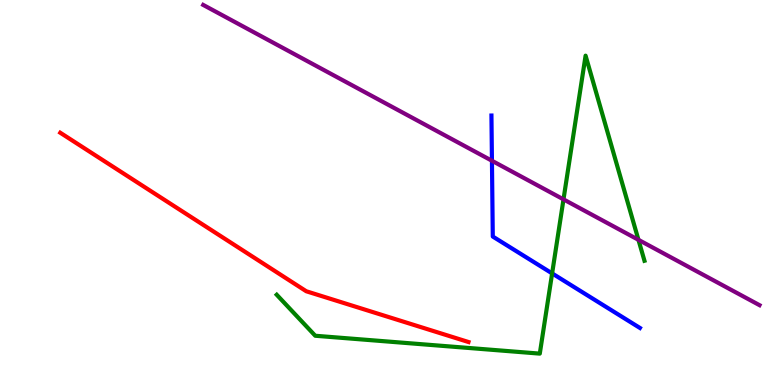[{'lines': ['blue', 'red'], 'intersections': []}, {'lines': ['green', 'red'], 'intersections': []}, {'lines': ['purple', 'red'], 'intersections': []}, {'lines': ['blue', 'green'], 'intersections': [{'x': 7.12, 'y': 2.9}]}, {'lines': ['blue', 'purple'], 'intersections': [{'x': 6.35, 'y': 5.82}]}, {'lines': ['green', 'purple'], 'intersections': [{'x': 7.27, 'y': 4.82}, {'x': 8.24, 'y': 3.77}]}]